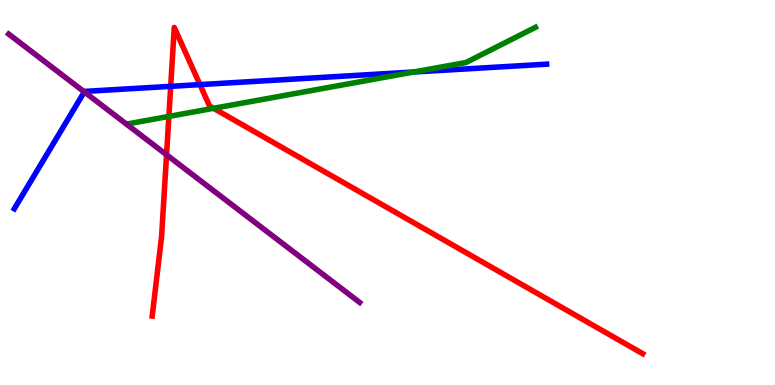[{'lines': ['blue', 'red'], 'intersections': [{'x': 2.2, 'y': 7.76}, {'x': 2.58, 'y': 7.8}]}, {'lines': ['green', 'red'], 'intersections': [{'x': 2.18, 'y': 6.98}, {'x': 2.76, 'y': 7.19}]}, {'lines': ['purple', 'red'], 'intersections': [{'x': 2.15, 'y': 5.98}]}, {'lines': ['blue', 'green'], 'intersections': [{'x': 5.34, 'y': 8.13}]}, {'lines': ['blue', 'purple'], 'intersections': [{'x': 1.09, 'y': 7.61}]}, {'lines': ['green', 'purple'], 'intersections': []}]